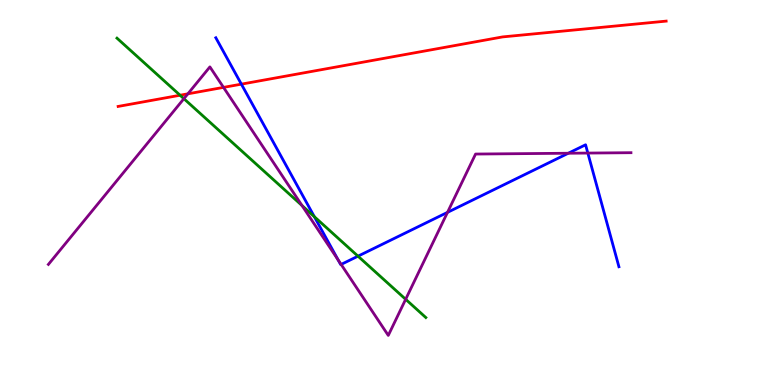[{'lines': ['blue', 'red'], 'intersections': [{'x': 3.11, 'y': 7.81}]}, {'lines': ['green', 'red'], 'intersections': [{'x': 2.32, 'y': 7.53}]}, {'lines': ['purple', 'red'], 'intersections': [{'x': 2.42, 'y': 7.56}, {'x': 2.88, 'y': 7.73}]}, {'lines': ['blue', 'green'], 'intersections': [{'x': 4.06, 'y': 4.37}, {'x': 4.62, 'y': 3.35}]}, {'lines': ['blue', 'purple'], 'intersections': [{'x': 4.36, 'y': 3.25}, {'x': 4.4, 'y': 3.13}, {'x': 5.77, 'y': 4.48}, {'x': 7.33, 'y': 6.02}, {'x': 7.59, 'y': 6.02}]}, {'lines': ['green', 'purple'], 'intersections': [{'x': 2.37, 'y': 7.44}, {'x': 3.9, 'y': 4.66}, {'x': 5.23, 'y': 2.23}]}]